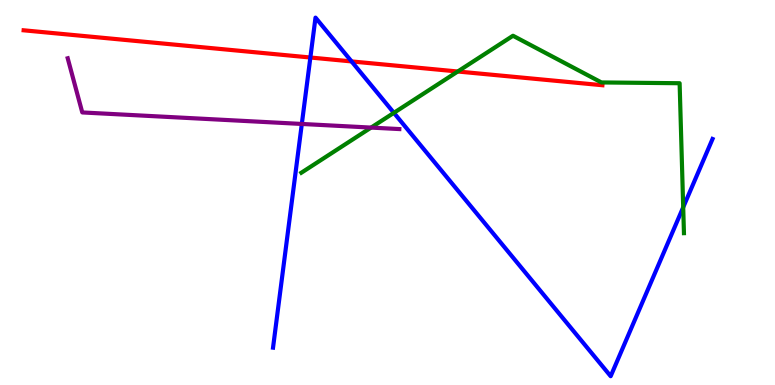[{'lines': ['blue', 'red'], 'intersections': [{'x': 4.0, 'y': 8.51}, {'x': 4.54, 'y': 8.4}]}, {'lines': ['green', 'red'], 'intersections': [{'x': 5.91, 'y': 8.14}]}, {'lines': ['purple', 'red'], 'intersections': []}, {'lines': ['blue', 'green'], 'intersections': [{'x': 5.08, 'y': 7.07}, {'x': 8.82, 'y': 4.62}]}, {'lines': ['blue', 'purple'], 'intersections': [{'x': 3.89, 'y': 6.78}]}, {'lines': ['green', 'purple'], 'intersections': [{'x': 4.79, 'y': 6.69}]}]